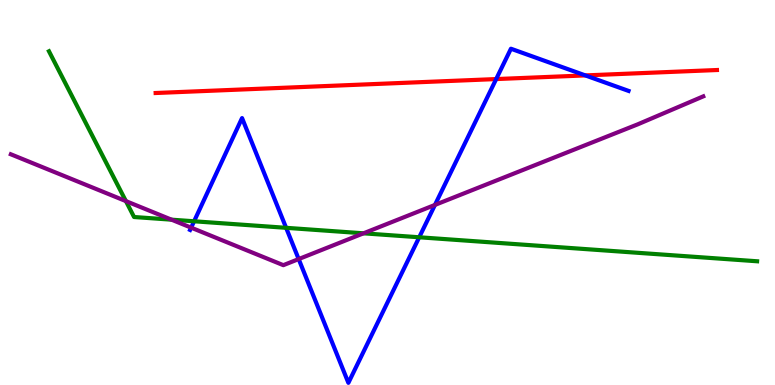[{'lines': ['blue', 'red'], 'intersections': [{'x': 6.4, 'y': 7.95}, {'x': 7.55, 'y': 8.04}]}, {'lines': ['green', 'red'], 'intersections': []}, {'lines': ['purple', 'red'], 'intersections': []}, {'lines': ['blue', 'green'], 'intersections': [{'x': 2.5, 'y': 4.25}, {'x': 3.69, 'y': 4.08}, {'x': 5.41, 'y': 3.84}]}, {'lines': ['blue', 'purple'], 'intersections': [{'x': 2.47, 'y': 4.09}, {'x': 3.85, 'y': 3.27}, {'x': 5.61, 'y': 4.68}]}, {'lines': ['green', 'purple'], 'intersections': [{'x': 1.62, 'y': 4.78}, {'x': 2.21, 'y': 4.29}, {'x': 4.69, 'y': 3.94}]}]